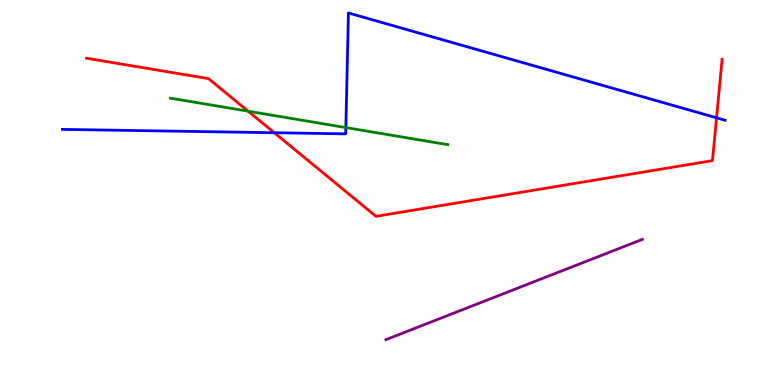[{'lines': ['blue', 'red'], 'intersections': [{'x': 3.54, 'y': 6.55}, {'x': 9.25, 'y': 6.94}]}, {'lines': ['green', 'red'], 'intersections': [{'x': 3.2, 'y': 7.11}]}, {'lines': ['purple', 'red'], 'intersections': []}, {'lines': ['blue', 'green'], 'intersections': [{'x': 4.46, 'y': 6.69}]}, {'lines': ['blue', 'purple'], 'intersections': []}, {'lines': ['green', 'purple'], 'intersections': []}]